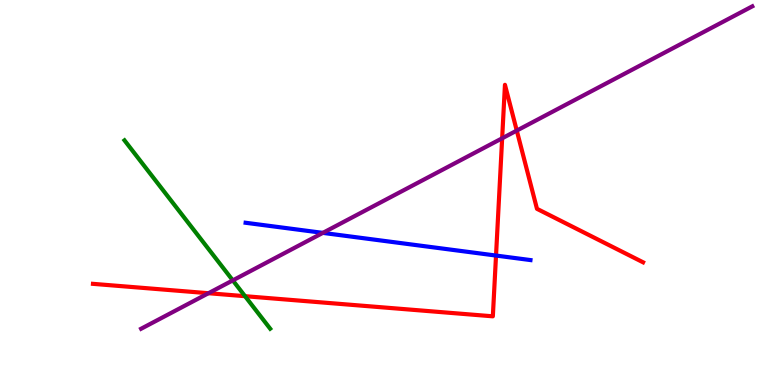[{'lines': ['blue', 'red'], 'intersections': [{'x': 6.4, 'y': 3.36}]}, {'lines': ['green', 'red'], 'intersections': [{'x': 3.16, 'y': 2.31}]}, {'lines': ['purple', 'red'], 'intersections': [{'x': 2.69, 'y': 2.38}, {'x': 6.48, 'y': 6.41}, {'x': 6.67, 'y': 6.61}]}, {'lines': ['blue', 'green'], 'intersections': []}, {'lines': ['blue', 'purple'], 'intersections': [{'x': 4.17, 'y': 3.95}]}, {'lines': ['green', 'purple'], 'intersections': [{'x': 3.0, 'y': 2.72}]}]